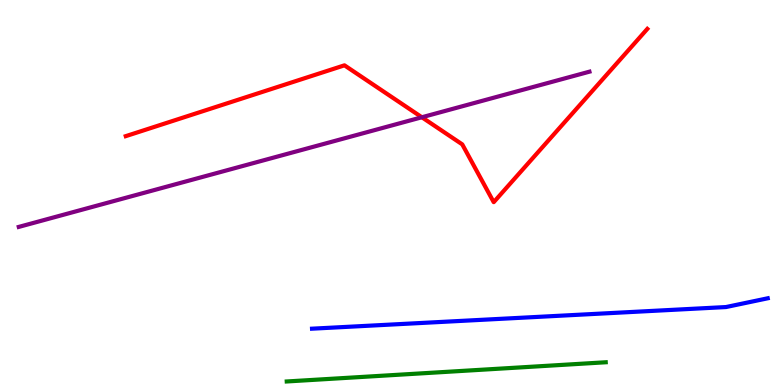[{'lines': ['blue', 'red'], 'intersections': []}, {'lines': ['green', 'red'], 'intersections': []}, {'lines': ['purple', 'red'], 'intersections': [{'x': 5.44, 'y': 6.95}]}, {'lines': ['blue', 'green'], 'intersections': []}, {'lines': ['blue', 'purple'], 'intersections': []}, {'lines': ['green', 'purple'], 'intersections': []}]